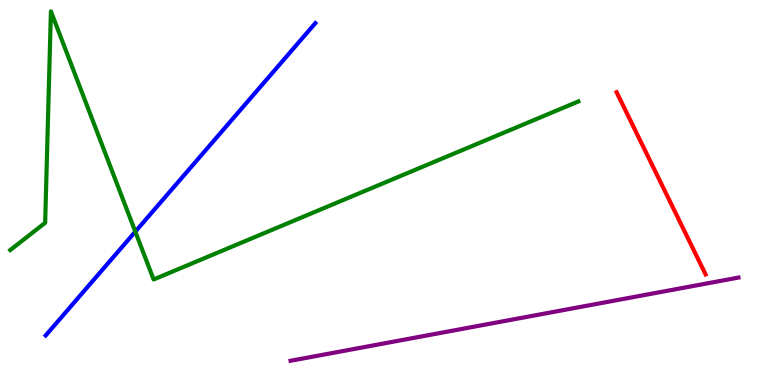[{'lines': ['blue', 'red'], 'intersections': []}, {'lines': ['green', 'red'], 'intersections': []}, {'lines': ['purple', 'red'], 'intersections': []}, {'lines': ['blue', 'green'], 'intersections': [{'x': 1.75, 'y': 3.98}]}, {'lines': ['blue', 'purple'], 'intersections': []}, {'lines': ['green', 'purple'], 'intersections': []}]